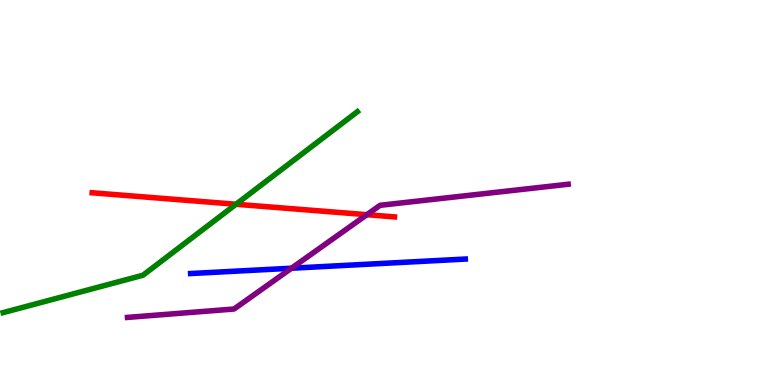[{'lines': ['blue', 'red'], 'intersections': []}, {'lines': ['green', 'red'], 'intersections': [{'x': 3.05, 'y': 4.69}]}, {'lines': ['purple', 'red'], 'intersections': [{'x': 4.73, 'y': 4.42}]}, {'lines': ['blue', 'green'], 'intersections': []}, {'lines': ['blue', 'purple'], 'intersections': [{'x': 3.76, 'y': 3.03}]}, {'lines': ['green', 'purple'], 'intersections': []}]